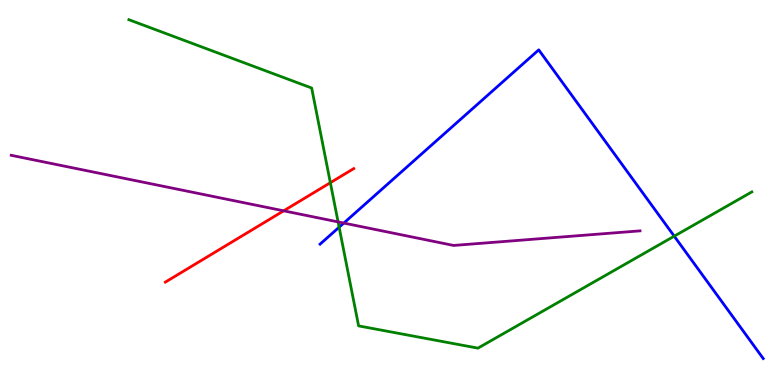[{'lines': ['blue', 'red'], 'intersections': []}, {'lines': ['green', 'red'], 'intersections': [{'x': 4.26, 'y': 5.25}]}, {'lines': ['purple', 'red'], 'intersections': [{'x': 3.66, 'y': 4.52}]}, {'lines': ['blue', 'green'], 'intersections': [{'x': 4.38, 'y': 4.1}, {'x': 8.7, 'y': 3.87}]}, {'lines': ['blue', 'purple'], 'intersections': [{'x': 4.44, 'y': 4.21}]}, {'lines': ['green', 'purple'], 'intersections': [{'x': 4.36, 'y': 4.24}]}]